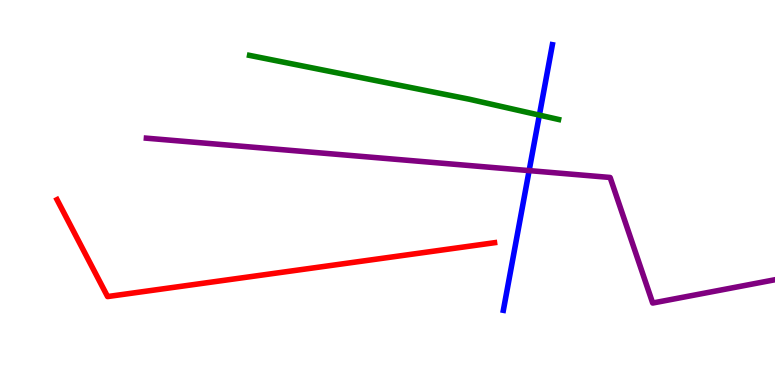[{'lines': ['blue', 'red'], 'intersections': []}, {'lines': ['green', 'red'], 'intersections': []}, {'lines': ['purple', 'red'], 'intersections': []}, {'lines': ['blue', 'green'], 'intersections': [{'x': 6.96, 'y': 7.01}]}, {'lines': ['blue', 'purple'], 'intersections': [{'x': 6.83, 'y': 5.57}]}, {'lines': ['green', 'purple'], 'intersections': []}]